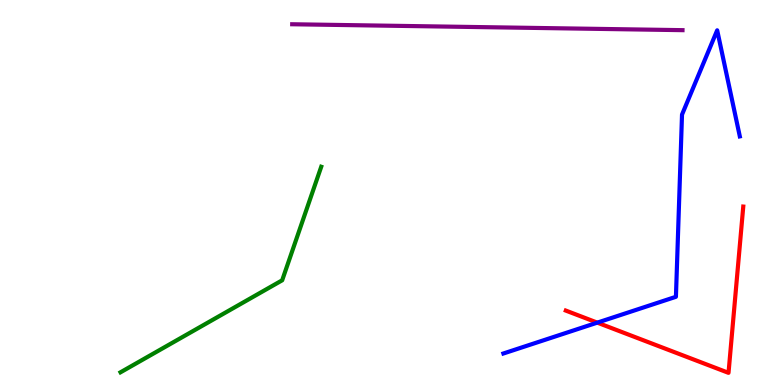[{'lines': ['blue', 'red'], 'intersections': [{'x': 7.71, 'y': 1.62}]}, {'lines': ['green', 'red'], 'intersections': []}, {'lines': ['purple', 'red'], 'intersections': []}, {'lines': ['blue', 'green'], 'intersections': []}, {'lines': ['blue', 'purple'], 'intersections': []}, {'lines': ['green', 'purple'], 'intersections': []}]